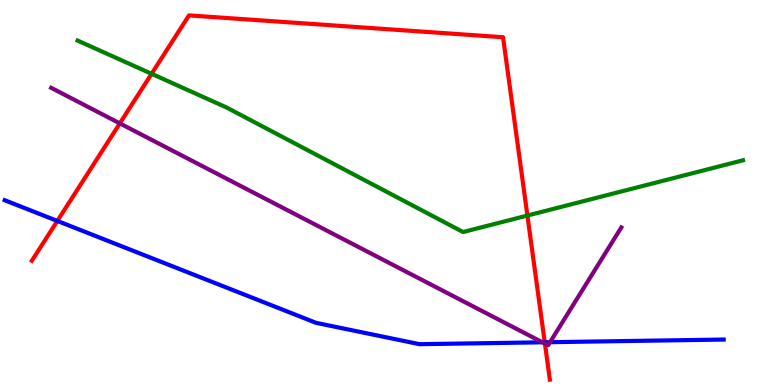[{'lines': ['blue', 'red'], 'intersections': [{'x': 0.74, 'y': 4.26}, {'x': 7.03, 'y': 1.11}]}, {'lines': ['green', 'red'], 'intersections': [{'x': 1.96, 'y': 8.08}, {'x': 6.81, 'y': 4.4}]}, {'lines': ['purple', 'red'], 'intersections': [{'x': 1.55, 'y': 6.8}, {'x': 7.03, 'y': 1.08}]}, {'lines': ['blue', 'green'], 'intersections': []}, {'lines': ['blue', 'purple'], 'intersections': [{'x': 7.0, 'y': 1.11}, {'x': 7.1, 'y': 1.11}]}, {'lines': ['green', 'purple'], 'intersections': []}]